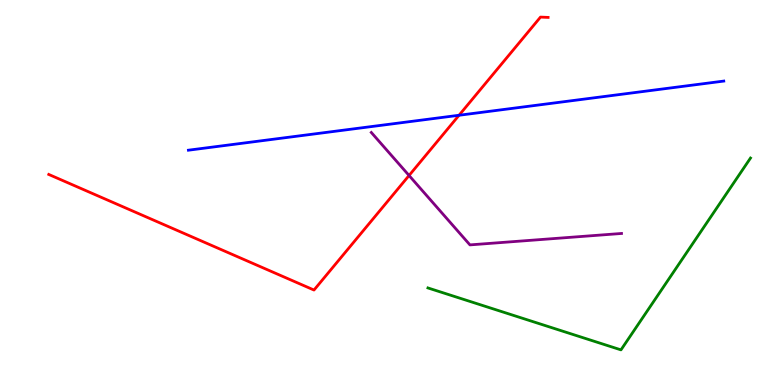[{'lines': ['blue', 'red'], 'intersections': [{'x': 5.92, 'y': 7.01}]}, {'lines': ['green', 'red'], 'intersections': []}, {'lines': ['purple', 'red'], 'intersections': [{'x': 5.28, 'y': 5.44}]}, {'lines': ['blue', 'green'], 'intersections': []}, {'lines': ['blue', 'purple'], 'intersections': []}, {'lines': ['green', 'purple'], 'intersections': []}]